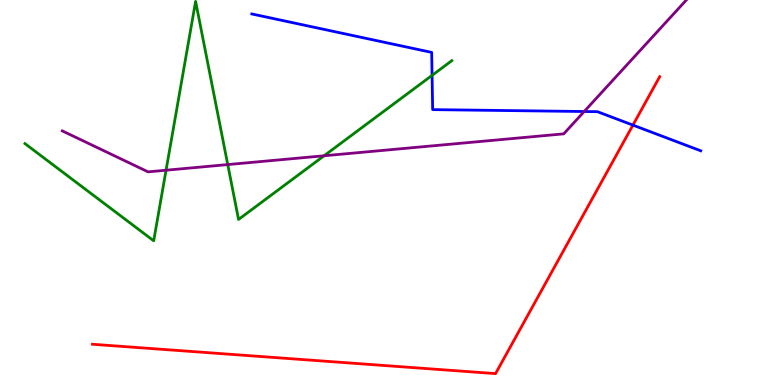[{'lines': ['blue', 'red'], 'intersections': [{'x': 8.17, 'y': 6.75}]}, {'lines': ['green', 'red'], 'intersections': []}, {'lines': ['purple', 'red'], 'intersections': []}, {'lines': ['blue', 'green'], 'intersections': [{'x': 5.58, 'y': 8.04}]}, {'lines': ['blue', 'purple'], 'intersections': [{'x': 7.54, 'y': 7.1}]}, {'lines': ['green', 'purple'], 'intersections': [{'x': 2.14, 'y': 5.58}, {'x': 2.94, 'y': 5.73}, {'x': 4.18, 'y': 5.95}]}]